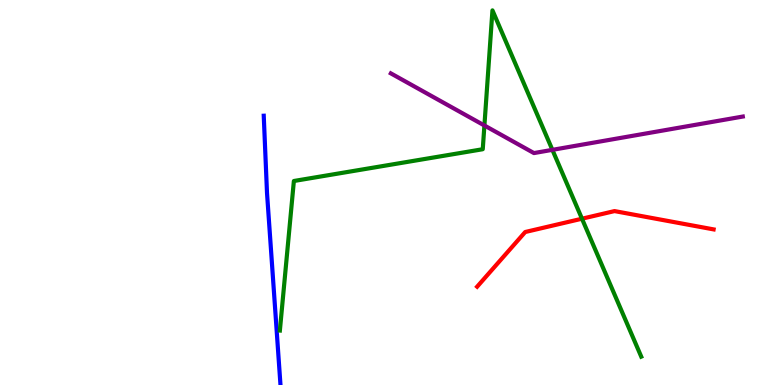[{'lines': ['blue', 'red'], 'intersections': []}, {'lines': ['green', 'red'], 'intersections': [{'x': 7.51, 'y': 4.32}]}, {'lines': ['purple', 'red'], 'intersections': []}, {'lines': ['blue', 'green'], 'intersections': []}, {'lines': ['blue', 'purple'], 'intersections': []}, {'lines': ['green', 'purple'], 'intersections': [{'x': 6.25, 'y': 6.74}, {'x': 7.13, 'y': 6.11}]}]